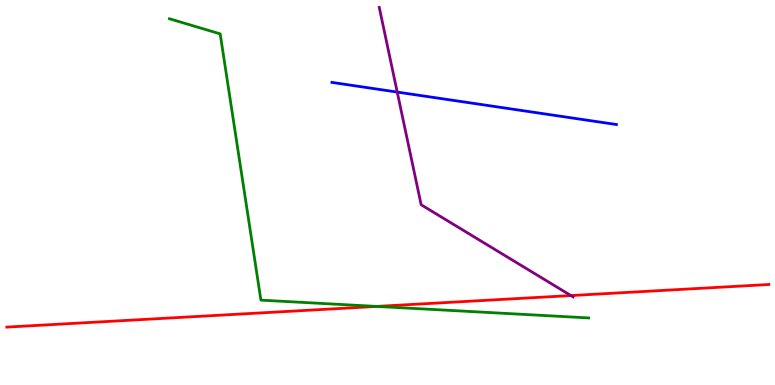[{'lines': ['blue', 'red'], 'intersections': []}, {'lines': ['green', 'red'], 'intersections': [{'x': 4.86, 'y': 2.04}]}, {'lines': ['purple', 'red'], 'intersections': [{'x': 7.37, 'y': 2.32}]}, {'lines': ['blue', 'green'], 'intersections': []}, {'lines': ['blue', 'purple'], 'intersections': [{'x': 5.13, 'y': 7.61}]}, {'lines': ['green', 'purple'], 'intersections': []}]